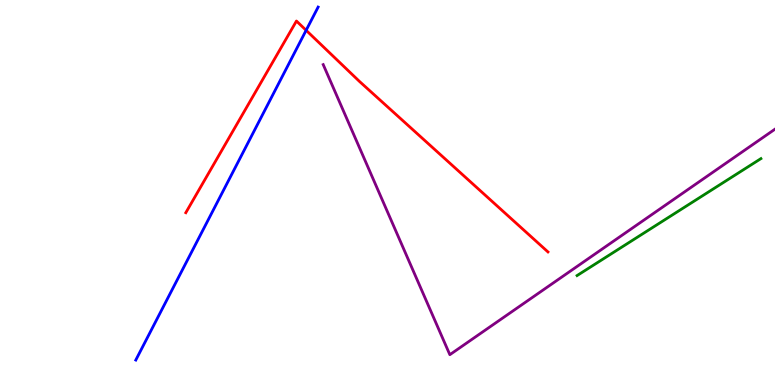[{'lines': ['blue', 'red'], 'intersections': [{'x': 3.95, 'y': 9.21}]}, {'lines': ['green', 'red'], 'intersections': []}, {'lines': ['purple', 'red'], 'intersections': []}, {'lines': ['blue', 'green'], 'intersections': []}, {'lines': ['blue', 'purple'], 'intersections': []}, {'lines': ['green', 'purple'], 'intersections': []}]